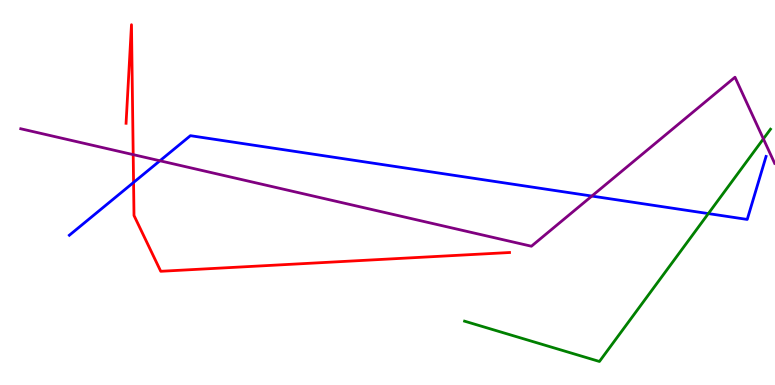[{'lines': ['blue', 'red'], 'intersections': [{'x': 1.72, 'y': 5.26}]}, {'lines': ['green', 'red'], 'intersections': []}, {'lines': ['purple', 'red'], 'intersections': [{'x': 1.72, 'y': 5.98}]}, {'lines': ['blue', 'green'], 'intersections': [{'x': 9.14, 'y': 4.45}]}, {'lines': ['blue', 'purple'], 'intersections': [{'x': 2.06, 'y': 5.82}, {'x': 7.64, 'y': 4.91}]}, {'lines': ['green', 'purple'], 'intersections': [{'x': 9.85, 'y': 6.39}]}]